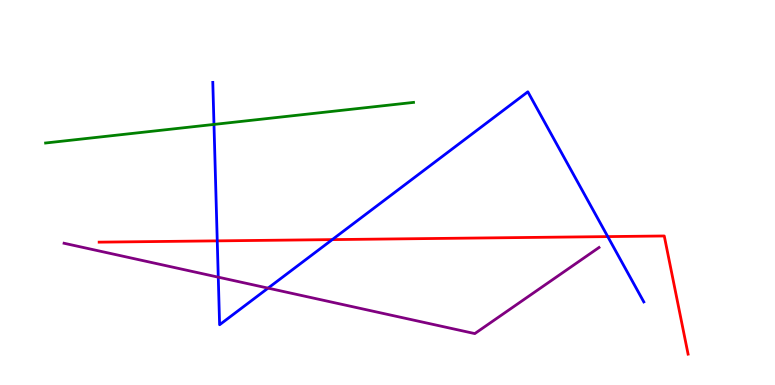[{'lines': ['blue', 'red'], 'intersections': [{'x': 2.8, 'y': 3.74}, {'x': 4.29, 'y': 3.78}, {'x': 7.84, 'y': 3.85}]}, {'lines': ['green', 'red'], 'intersections': []}, {'lines': ['purple', 'red'], 'intersections': []}, {'lines': ['blue', 'green'], 'intersections': [{'x': 2.76, 'y': 6.77}]}, {'lines': ['blue', 'purple'], 'intersections': [{'x': 2.82, 'y': 2.8}, {'x': 3.46, 'y': 2.52}]}, {'lines': ['green', 'purple'], 'intersections': []}]